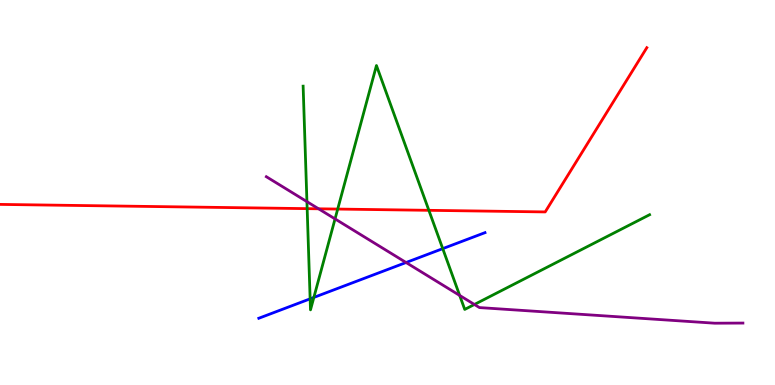[{'lines': ['blue', 'red'], 'intersections': []}, {'lines': ['green', 'red'], 'intersections': [{'x': 3.96, 'y': 4.58}, {'x': 4.36, 'y': 4.57}, {'x': 5.53, 'y': 4.54}]}, {'lines': ['purple', 'red'], 'intersections': [{'x': 4.11, 'y': 4.58}]}, {'lines': ['blue', 'green'], 'intersections': [{'x': 4.0, 'y': 2.24}, {'x': 4.05, 'y': 2.27}, {'x': 5.71, 'y': 3.54}]}, {'lines': ['blue', 'purple'], 'intersections': [{'x': 5.24, 'y': 3.18}]}, {'lines': ['green', 'purple'], 'intersections': [{'x': 3.96, 'y': 4.76}, {'x': 4.32, 'y': 4.31}, {'x': 5.93, 'y': 2.33}, {'x': 6.12, 'y': 2.09}]}]